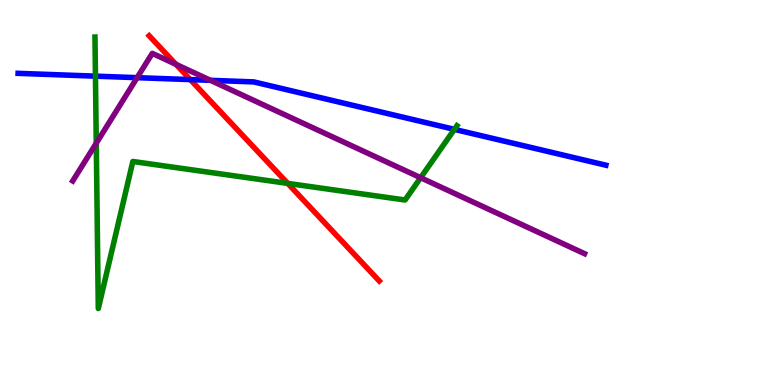[{'lines': ['blue', 'red'], 'intersections': [{'x': 2.46, 'y': 7.93}]}, {'lines': ['green', 'red'], 'intersections': [{'x': 3.71, 'y': 5.24}]}, {'lines': ['purple', 'red'], 'intersections': [{'x': 2.27, 'y': 8.33}]}, {'lines': ['blue', 'green'], 'intersections': [{'x': 1.23, 'y': 8.02}, {'x': 5.86, 'y': 6.64}]}, {'lines': ['blue', 'purple'], 'intersections': [{'x': 1.77, 'y': 7.98}, {'x': 2.72, 'y': 7.91}]}, {'lines': ['green', 'purple'], 'intersections': [{'x': 1.24, 'y': 6.28}, {'x': 5.43, 'y': 5.38}]}]